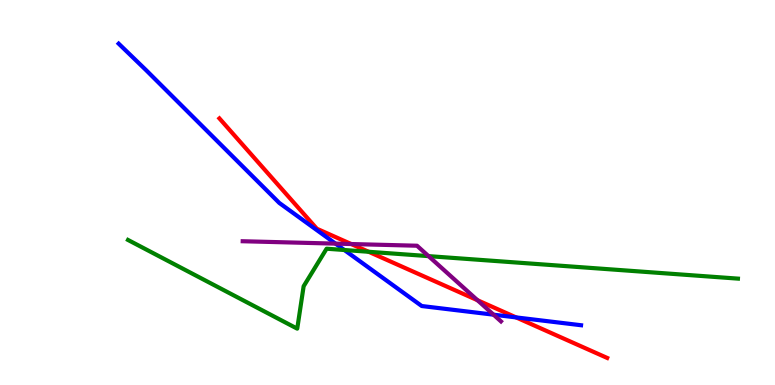[{'lines': ['blue', 'red'], 'intersections': [{'x': 6.66, 'y': 1.76}]}, {'lines': ['green', 'red'], 'intersections': [{'x': 4.76, 'y': 3.46}]}, {'lines': ['purple', 'red'], 'intersections': [{'x': 4.53, 'y': 3.66}, {'x': 6.16, 'y': 2.2}]}, {'lines': ['blue', 'green'], 'intersections': [{'x': 4.44, 'y': 3.51}]}, {'lines': ['blue', 'purple'], 'intersections': [{'x': 4.33, 'y': 3.67}, {'x': 6.37, 'y': 1.83}]}, {'lines': ['green', 'purple'], 'intersections': [{'x': 5.53, 'y': 3.35}]}]